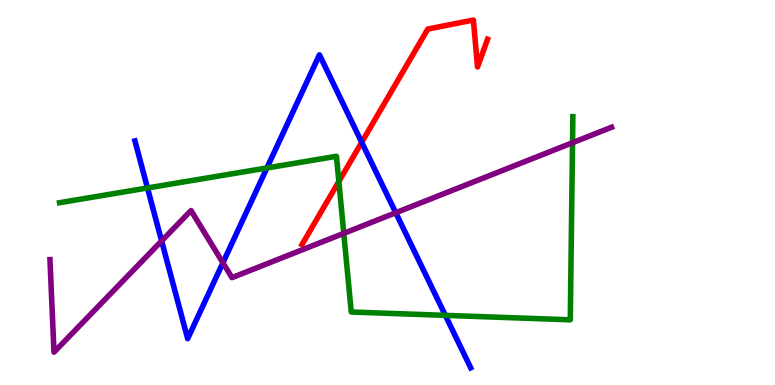[{'lines': ['blue', 'red'], 'intersections': [{'x': 4.67, 'y': 6.3}]}, {'lines': ['green', 'red'], 'intersections': [{'x': 4.37, 'y': 5.29}]}, {'lines': ['purple', 'red'], 'intersections': []}, {'lines': ['blue', 'green'], 'intersections': [{'x': 1.9, 'y': 5.12}, {'x': 3.44, 'y': 5.64}, {'x': 5.75, 'y': 1.81}]}, {'lines': ['blue', 'purple'], 'intersections': [{'x': 2.09, 'y': 3.74}, {'x': 2.88, 'y': 3.17}, {'x': 5.11, 'y': 4.47}]}, {'lines': ['green', 'purple'], 'intersections': [{'x': 4.44, 'y': 3.94}, {'x': 7.39, 'y': 6.29}]}]